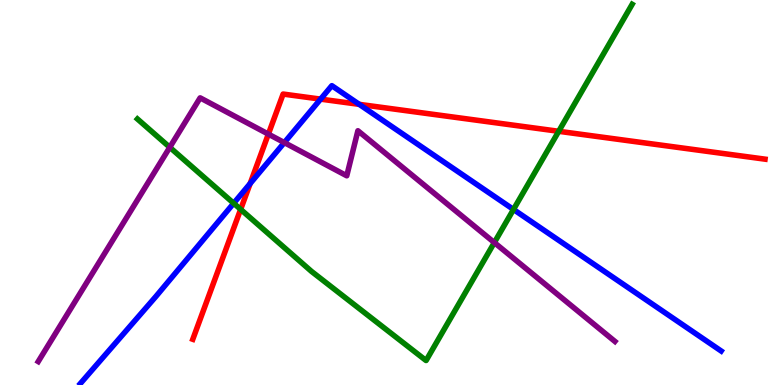[{'lines': ['blue', 'red'], 'intersections': [{'x': 3.23, 'y': 5.23}, {'x': 4.14, 'y': 7.43}, {'x': 4.64, 'y': 7.29}]}, {'lines': ['green', 'red'], 'intersections': [{'x': 3.11, 'y': 4.56}, {'x': 7.21, 'y': 6.59}]}, {'lines': ['purple', 'red'], 'intersections': [{'x': 3.46, 'y': 6.52}]}, {'lines': ['blue', 'green'], 'intersections': [{'x': 3.02, 'y': 4.72}, {'x': 6.63, 'y': 4.56}]}, {'lines': ['blue', 'purple'], 'intersections': [{'x': 3.67, 'y': 6.3}]}, {'lines': ['green', 'purple'], 'intersections': [{'x': 2.19, 'y': 6.17}, {'x': 6.38, 'y': 3.7}]}]